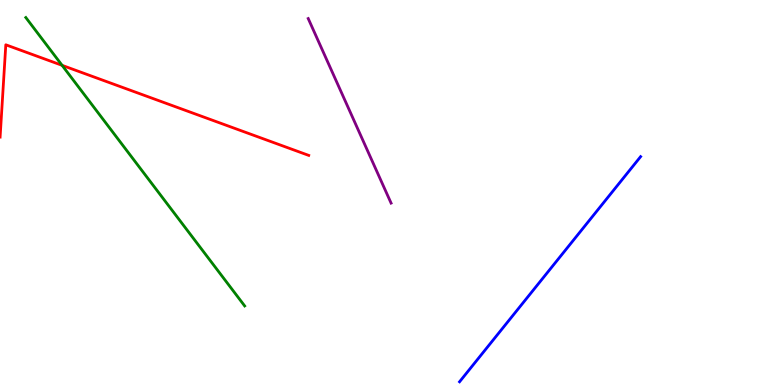[{'lines': ['blue', 'red'], 'intersections': []}, {'lines': ['green', 'red'], 'intersections': [{'x': 0.801, 'y': 8.3}]}, {'lines': ['purple', 'red'], 'intersections': []}, {'lines': ['blue', 'green'], 'intersections': []}, {'lines': ['blue', 'purple'], 'intersections': []}, {'lines': ['green', 'purple'], 'intersections': []}]